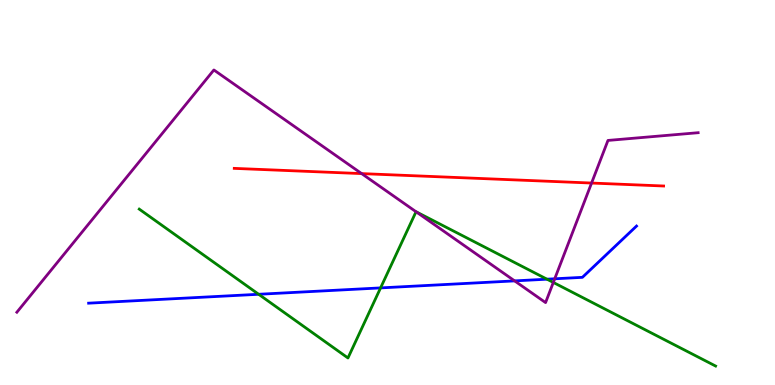[{'lines': ['blue', 'red'], 'intersections': []}, {'lines': ['green', 'red'], 'intersections': []}, {'lines': ['purple', 'red'], 'intersections': [{'x': 4.67, 'y': 5.49}, {'x': 7.63, 'y': 5.25}]}, {'lines': ['blue', 'green'], 'intersections': [{'x': 3.34, 'y': 2.36}, {'x': 4.91, 'y': 2.52}, {'x': 7.06, 'y': 2.75}]}, {'lines': ['blue', 'purple'], 'intersections': [{'x': 6.64, 'y': 2.7}, {'x': 7.16, 'y': 2.76}]}, {'lines': ['green', 'purple'], 'intersections': [{'x': 5.37, 'y': 4.5}, {'x': 7.14, 'y': 2.66}]}]